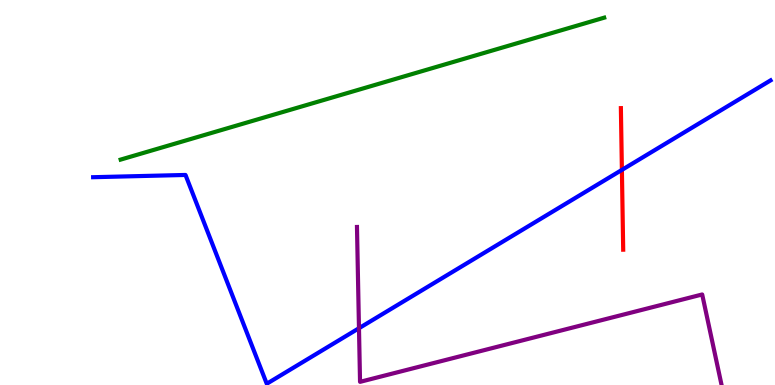[{'lines': ['blue', 'red'], 'intersections': [{'x': 8.02, 'y': 5.59}]}, {'lines': ['green', 'red'], 'intersections': []}, {'lines': ['purple', 'red'], 'intersections': []}, {'lines': ['blue', 'green'], 'intersections': []}, {'lines': ['blue', 'purple'], 'intersections': [{'x': 4.63, 'y': 1.47}]}, {'lines': ['green', 'purple'], 'intersections': []}]